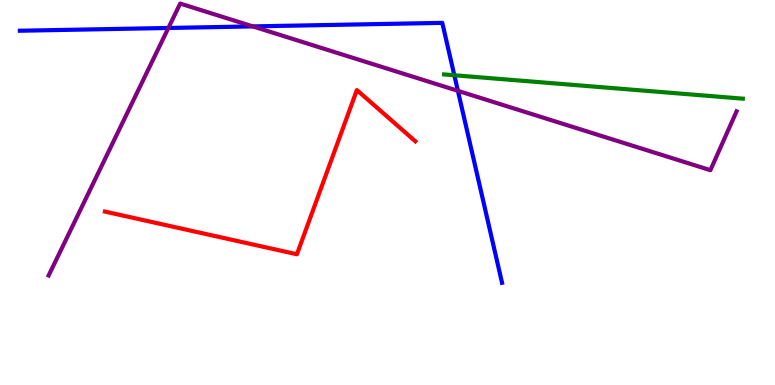[{'lines': ['blue', 'red'], 'intersections': []}, {'lines': ['green', 'red'], 'intersections': []}, {'lines': ['purple', 'red'], 'intersections': []}, {'lines': ['blue', 'green'], 'intersections': [{'x': 5.86, 'y': 8.05}]}, {'lines': ['blue', 'purple'], 'intersections': [{'x': 2.17, 'y': 9.27}, {'x': 3.26, 'y': 9.31}, {'x': 5.91, 'y': 7.64}]}, {'lines': ['green', 'purple'], 'intersections': []}]